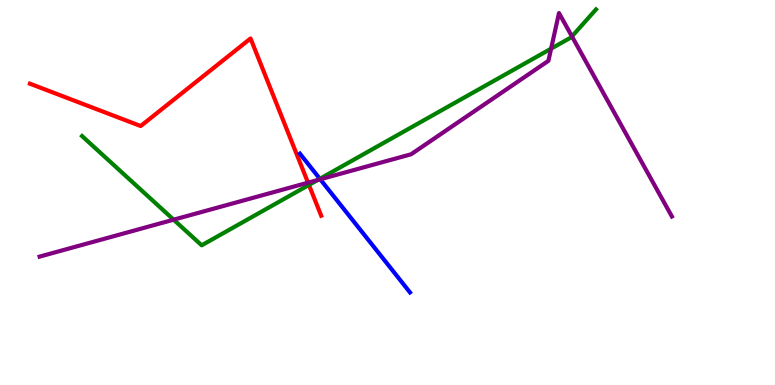[{'lines': ['blue', 'red'], 'intersections': []}, {'lines': ['green', 'red'], 'intersections': [{'x': 3.99, 'y': 5.2}]}, {'lines': ['purple', 'red'], 'intersections': [{'x': 3.97, 'y': 5.26}]}, {'lines': ['blue', 'green'], 'intersections': [{'x': 4.13, 'y': 5.36}]}, {'lines': ['blue', 'purple'], 'intersections': [{'x': 4.13, 'y': 5.34}]}, {'lines': ['green', 'purple'], 'intersections': [{'x': 2.24, 'y': 4.29}, {'x': 4.1, 'y': 5.32}, {'x': 7.11, 'y': 8.74}, {'x': 7.38, 'y': 9.05}]}]